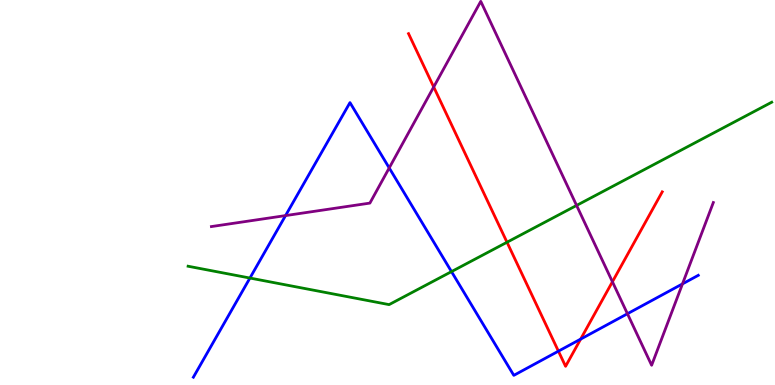[{'lines': ['blue', 'red'], 'intersections': [{'x': 7.21, 'y': 0.879}, {'x': 7.49, 'y': 1.19}]}, {'lines': ['green', 'red'], 'intersections': [{'x': 6.54, 'y': 3.71}]}, {'lines': ['purple', 'red'], 'intersections': [{'x': 5.6, 'y': 7.74}, {'x': 7.9, 'y': 2.68}]}, {'lines': ['blue', 'green'], 'intersections': [{'x': 3.22, 'y': 2.78}, {'x': 5.83, 'y': 2.95}]}, {'lines': ['blue', 'purple'], 'intersections': [{'x': 3.68, 'y': 4.4}, {'x': 5.02, 'y': 5.64}, {'x': 8.1, 'y': 1.85}, {'x': 8.81, 'y': 2.63}]}, {'lines': ['green', 'purple'], 'intersections': [{'x': 7.44, 'y': 4.66}]}]